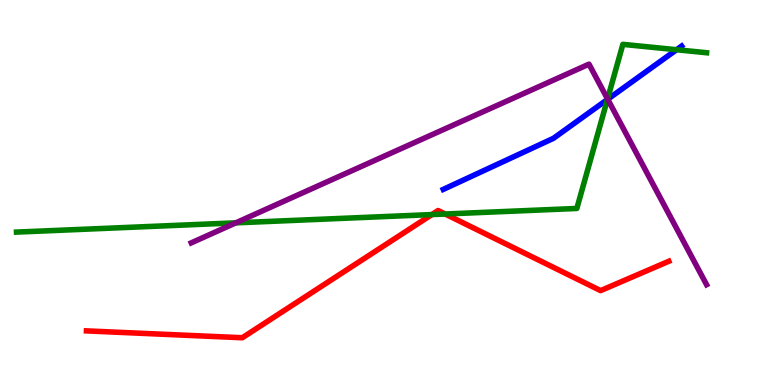[{'lines': ['blue', 'red'], 'intersections': []}, {'lines': ['green', 'red'], 'intersections': [{'x': 5.57, 'y': 4.43}, {'x': 5.74, 'y': 4.44}]}, {'lines': ['purple', 'red'], 'intersections': []}, {'lines': ['blue', 'green'], 'intersections': [{'x': 7.84, 'y': 7.42}, {'x': 8.73, 'y': 8.71}]}, {'lines': ['blue', 'purple'], 'intersections': [{'x': 7.84, 'y': 7.42}]}, {'lines': ['green', 'purple'], 'intersections': [{'x': 3.04, 'y': 4.21}, {'x': 7.84, 'y': 7.43}]}]